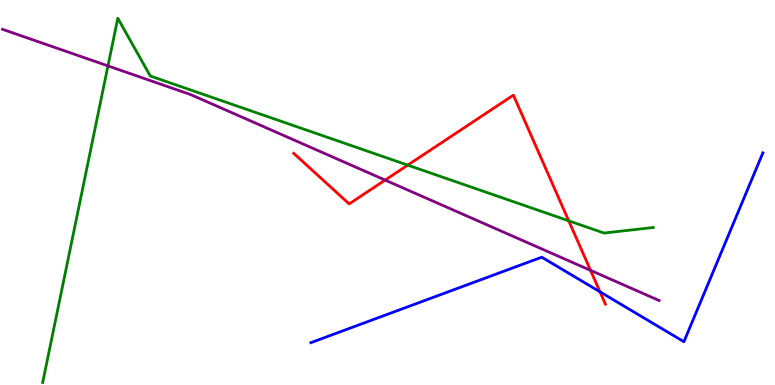[{'lines': ['blue', 'red'], 'intersections': [{'x': 7.74, 'y': 2.42}]}, {'lines': ['green', 'red'], 'intersections': [{'x': 5.26, 'y': 5.71}, {'x': 7.34, 'y': 4.26}]}, {'lines': ['purple', 'red'], 'intersections': [{'x': 4.97, 'y': 5.32}, {'x': 7.62, 'y': 2.98}]}, {'lines': ['blue', 'green'], 'intersections': []}, {'lines': ['blue', 'purple'], 'intersections': []}, {'lines': ['green', 'purple'], 'intersections': [{'x': 1.39, 'y': 8.29}]}]